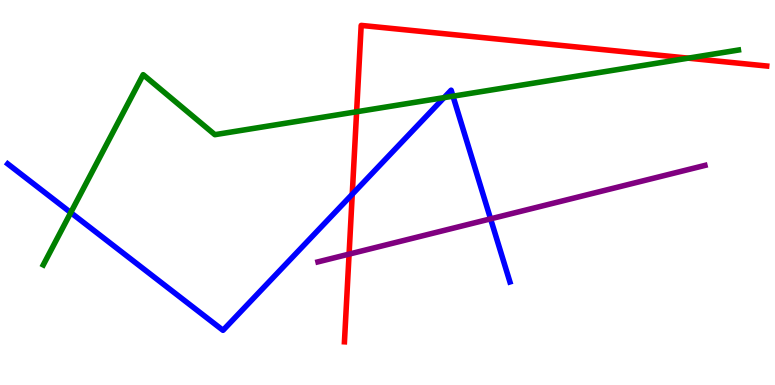[{'lines': ['blue', 'red'], 'intersections': [{'x': 4.55, 'y': 4.95}]}, {'lines': ['green', 'red'], 'intersections': [{'x': 4.6, 'y': 7.1}, {'x': 8.88, 'y': 8.49}]}, {'lines': ['purple', 'red'], 'intersections': [{'x': 4.5, 'y': 3.4}]}, {'lines': ['blue', 'green'], 'intersections': [{'x': 0.913, 'y': 4.48}, {'x': 5.73, 'y': 7.46}, {'x': 5.85, 'y': 7.5}]}, {'lines': ['blue', 'purple'], 'intersections': [{'x': 6.33, 'y': 4.32}]}, {'lines': ['green', 'purple'], 'intersections': []}]